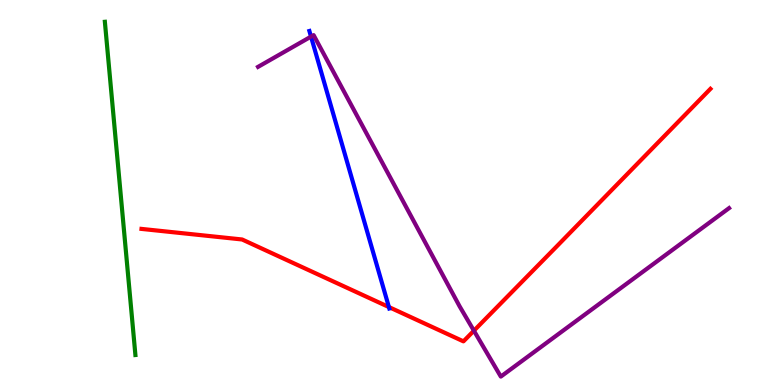[{'lines': ['blue', 'red'], 'intersections': [{'x': 5.02, 'y': 2.02}]}, {'lines': ['green', 'red'], 'intersections': []}, {'lines': ['purple', 'red'], 'intersections': [{'x': 6.11, 'y': 1.41}]}, {'lines': ['blue', 'green'], 'intersections': []}, {'lines': ['blue', 'purple'], 'intersections': [{'x': 4.01, 'y': 9.05}]}, {'lines': ['green', 'purple'], 'intersections': []}]